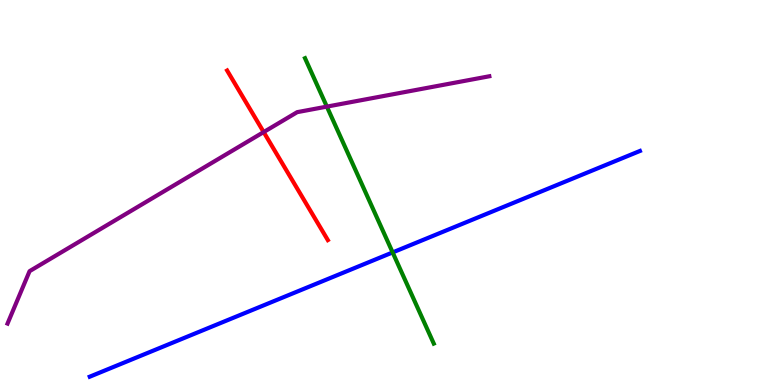[{'lines': ['blue', 'red'], 'intersections': []}, {'lines': ['green', 'red'], 'intersections': []}, {'lines': ['purple', 'red'], 'intersections': [{'x': 3.4, 'y': 6.57}]}, {'lines': ['blue', 'green'], 'intersections': [{'x': 5.07, 'y': 3.44}]}, {'lines': ['blue', 'purple'], 'intersections': []}, {'lines': ['green', 'purple'], 'intersections': [{'x': 4.22, 'y': 7.23}]}]